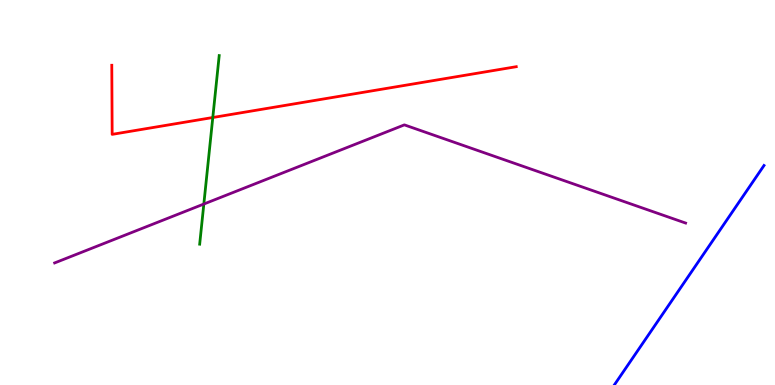[{'lines': ['blue', 'red'], 'intersections': []}, {'lines': ['green', 'red'], 'intersections': [{'x': 2.75, 'y': 6.95}]}, {'lines': ['purple', 'red'], 'intersections': []}, {'lines': ['blue', 'green'], 'intersections': []}, {'lines': ['blue', 'purple'], 'intersections': []}, {'lines': ['green', 'purple'], 'intersections': [{'x': 2.63, 'y': 4.7}]}]